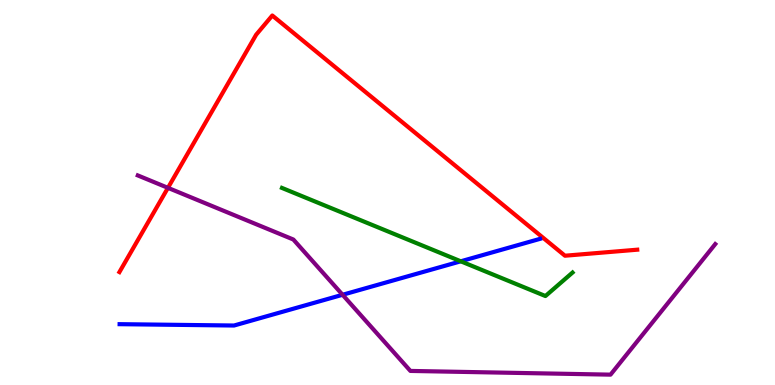[{'lines': ['blue', 'red'], 'intersections': []}, {'lines': ['green', 'red'], 'intersections': []}, {'lines': ['purple', 'red'], 'intersections': [{'x': 2.17, 'y': 5.12}]}, {'lines': ['blue', 'green'], 'intersections': [{'x': 5.95, 'y': 3.21}]}, {'lines': ['blue', 'purple'], 'intersections': [{'x': 4.42, 'y': 2.34}]}, {'lines': ['green', 'purple'], 'intersections': []}]